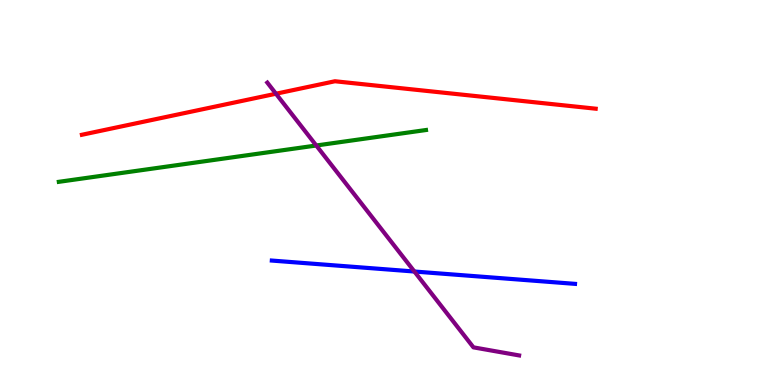[{'lines': ['blue', 'red'], 'intersections': []}, {'lines': ['green', 'red'], 'intersections': []}, {'lines': ['purple', 'red'], 'intersections': [{'x': 3.56, 'y': 7.57}]}, {'lines': ['blue', 'green'], 'intersections': []}, {'lines': ['blue', 'purple'], 'intersections': [{'x': 5.35, 'y': 2.95}]}, {'lines': ['green', 'purple'], 'intersections': [{'x': 4.08, 'y': 6.22}]}]